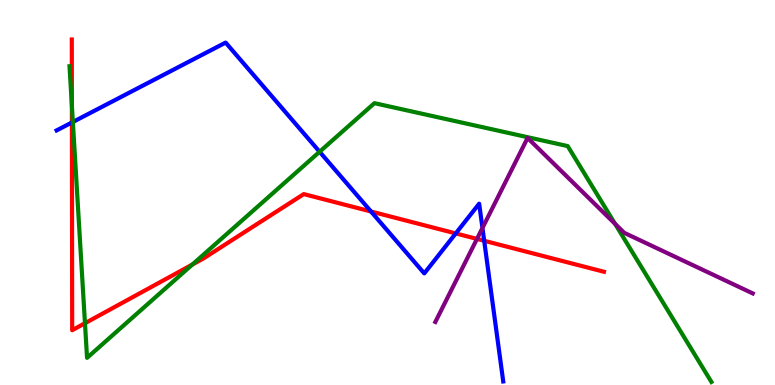[{'lines': ['blue', 'red'], 'intersections': [{'x': 0.928, 'y': 6.82}, {'x': 4.79, 'y': 4.51}, {'x': 5.88, 'y': 3.94}, {'x': 6.25, 'y': 3.75}]}, {'lines': ['green', 'red'], 'intersections': [{'x': 0.928, 'y': 7.25}, {'x': 1.1, 'y': 1.6}, {'x': 2.48, 'y': 3.13}]}, {'lines': ['purple', 'red'], 'intersections': [{'x': 6.15, 'y': 3.79}]}, {'lines': ['blue', 'green'], 'intersections': [{'x': 0.94, 'y': 6.83}, {'x': 4.12, 'y': 6.06}]}, {'lines': ['blue', 'purple'], 'intersections': [{'x': 6.23, 'y': 4.08}]}, {'lines': ['green', 'purple'], 'intersections': [{'x': 7.94, 'y': 4.19}]}]